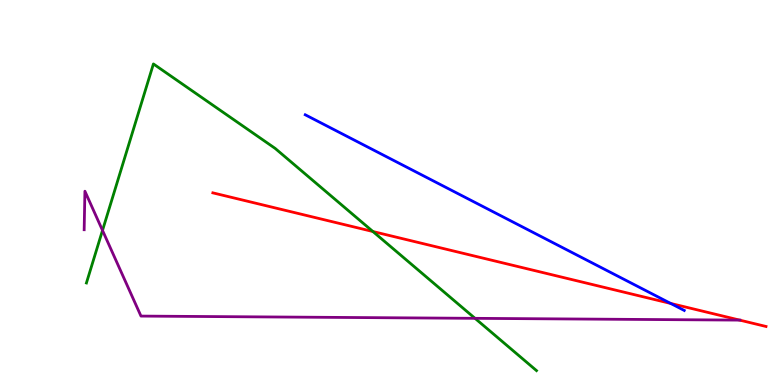[{'lines': ['blue', 'red'], 'intersections': [{'x': 8.65, 'y': 2.12}]}, {'lines': ['green', 'red'], 'intersections': [{'x': 4.81, 'y': 3.99}]}, {'lines': ['purple', 'red'], 'intersections': [{'x': 9.54, 'y': 1.69}]}, {'lines': ['blue', 'green'], 'intersections': []}, {'lines': ['blue', 'purple'], 'intersections': []}, {'lines': ['green', 'purple'], 'intersections': [{'x': 1.32, 'y': 4.02}, {'x': 6.13, 'y': 1.73}]}]